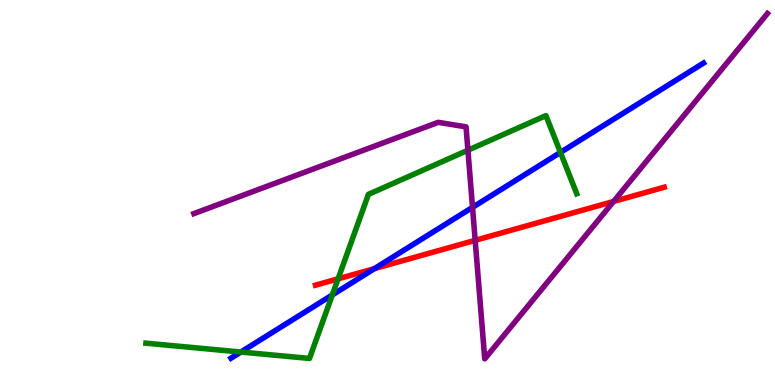[{'lines': ['blue', 'red'], 'intersections': [{'x': 4.83, 'y': 3.02}]}, {'lines': ['green', 'red'], 'intersections': [{'x': 4.36, 'y': 2.76}]}, {'lines': ['purple', 'red'], 'intersections': [{'x': 6.13, 'y': 3.76}, {'x': 7.92, 'y': 4.77}]}, {'lines': ['blue', 'green'], 'intersections': [{'x': 3.11, 'y': 0.856}, {'x': 4.29, 'y': 2.34}, {'x': 7.23, 'y': 6.04}]}, {'lines': ['blue', 'purple'], 'intersections': [{'x': 6.1, 'y': 4.61}]}, {'lines': ['green', 'purple'], 'intersections': [{'x': 6.04, 'y': 6.1}]}]